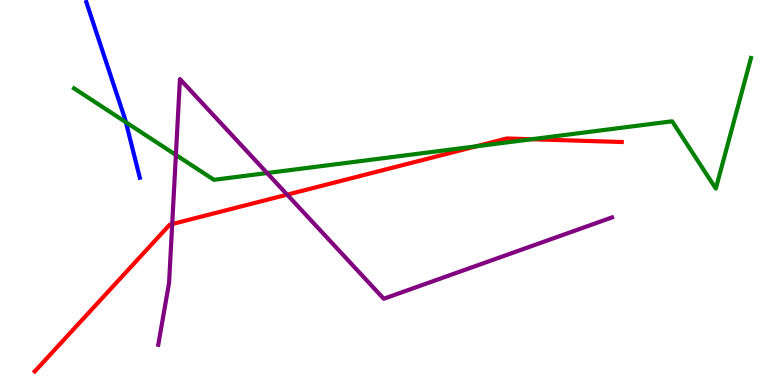[{'lines': ['blue', 'red'], 'intersections': []}, {'lines': ['green', 'red'], 'intersections': [{'x': 6.14, 'y': 6.2}, {'x': 6.86, 'y': 6.38}]}, {'lines': ['purple', 'red'], 'intersections': [{'x': 2.22, 'y': 4.18}, {'x': 3.71, 'y': 4.94}]}, {'lines': ['blue', 'green'], 'intersections': [{'x': 1.62, 'y': 6.82}]}, {'lines': ['blue', 'purple'], 'intersections': []}, {'lines': ['green', 'purple'], 'intersections': [{'x': 2.27, 'y': 5.98}, {'x': 3.45, 'y': 5.51}]}]